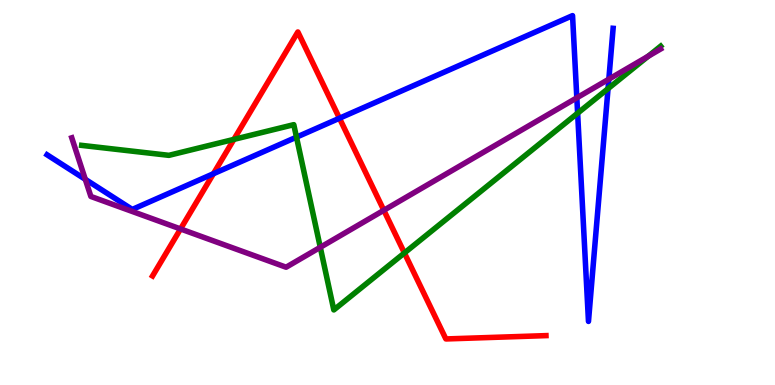[{'lines': ['blue', 'red'], 'intersections': [{'x': 2.75, 'y': 5.49}, {'x': 4.38, 'y': 6.93}]}, {'lines': ['green', 'red'], 'intersections': [{'x': 3.02, 'y': 6.38}, {'x': 5.22, 'y': 3.43}]}, {'lines': ['purple', 'red'], 'intersections': [{'x': 2.33, 'y': 4.05}, {'x': 4.95, 'y': 4.54}]}, {'lines': ['blue', 'green'], 'intersections': [{'x': 3.83, 'y': 6.44}, {'x': 7.45, 'y': 7.06}, {'x': 7.85, 'y': 7.7}]}, {'lines': ['blue', 'purple'], 'intersections': [{'x': 1.1, 'y': 5.34}, {'x': 7.44, 'y': 7.46}, {'x': 7.86, 'y': 7.94}]}, {'lines': ['green', 'purple'], 'intersections': [{'x': 4.13, 'y': 3.58}, {'x': 8.36, 'y': 8.54}]}]